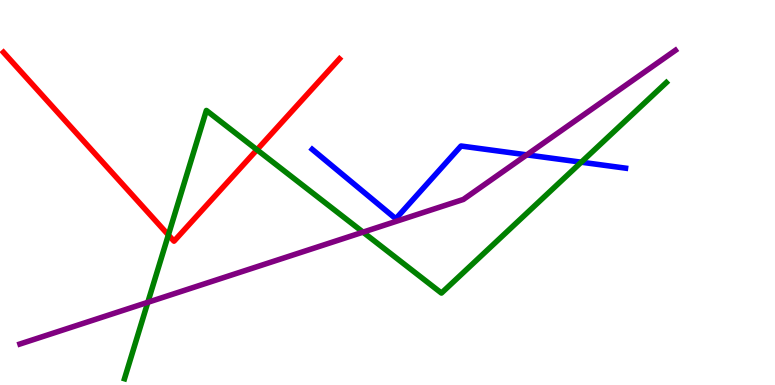[{'lines': ['blue', 'red'], 'intersections': []}, {'lines': ['green', 'red'], 'intersections': [{'x': 2.17, 'y': 3.9}, {'x': 3.32, 'y': 6.11}]}, {'lines': ['purple', 'red'], 'intersections': []}, {'lines': ['blue', 'green'], 'intersections': [{'x': 7.5, 'y': 5.79}]}, {'lines': ['blue', 'purple'], 'intersections': [{'x': 6.8, 'y': 5.98}]}, {'lines': ['green', 'purple'], 'intersections': [{'x': 1.91, 'y': 2.15}, {'x': 4.68, 'y': 3.97}]}]